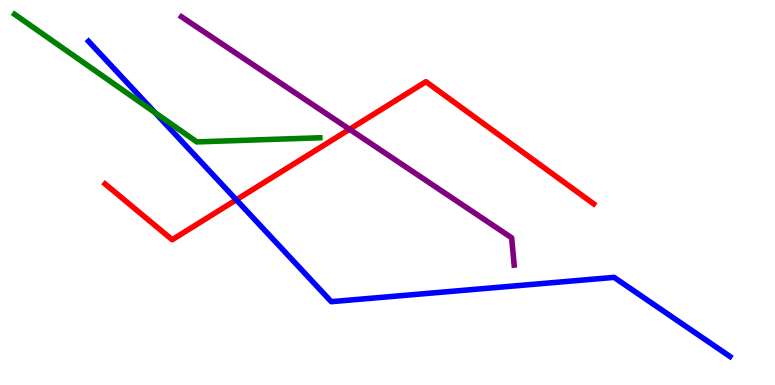[{'lines': ['blue', 'red'], 'intersections': [{'x': 3.05, 'y': 4.81}]}, {'lines': ['green', 'red'], 'intersections': []}, {'lines': ['purple', 'red'], 'intersections': [{'x': 4.51, 'y': 6.64}]}, {'lines': ['blue', 'green'], 'intersections': [{'x': 2.0, 'y': 7.07}]}, {'lines': ['blue', 'purple'], 'intersections': []}, {'lines': ['green', 'purple'], 'intersections': []}]